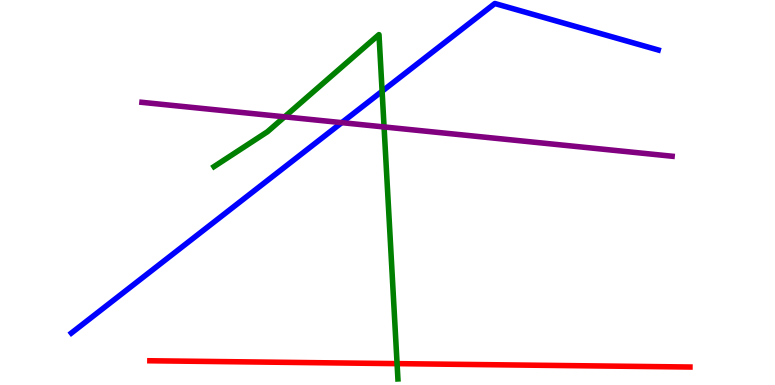[{'lines': ['blue', 'red'], 'intersections': []}, {'lines': ['green', 'red'], 'intersections': [{'x': 5.12, 'y': 0.555}]}, {'lines': ['purple', 'red'], 'intersections': []}, {'lines': ['blue', 'green'], 'intersections': [{'x': 4.93, 'y': 7.63}]}, {'lines': ['blue', 'purple'], 'intersections': [{'x': 4.41, 'y': 6.81}]}, {'lines': ['green', 'purple'], 'intersections': [{'x': 3.67, 'y': 6.97}, {'x': 4.96, 'y': 6.7}]}]